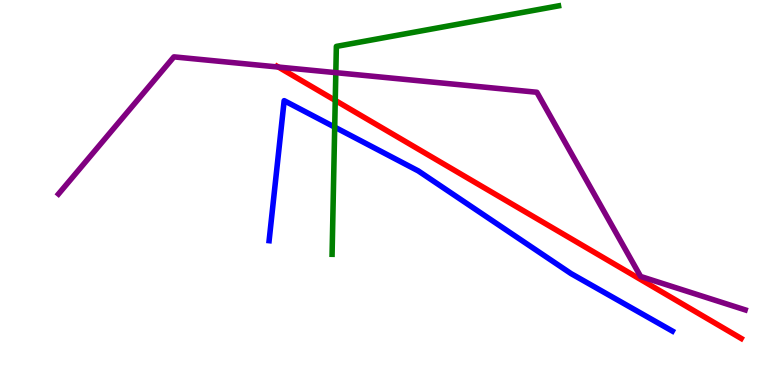[{'lines': ['blue', 'red'], 'intersections': []}, {'lines': ['green', 'red'], 'intersections': [{'x': 4.33, 'y': 7.39}]}, {'lines': ['purple', 'red'], 'intersections': [{'x': 3.59, 'y': 8.26}]}, {'lines': ['blue', 'green'], 'intersections': [{'x': 4.32, 'y': 6.7}]}, {'lines': ['blue', 'purple'], 'intersections': []}, {'lines': ['green', 'purple'], 'intersections': [{'x': 4.33, 'y': 8.11}]}]